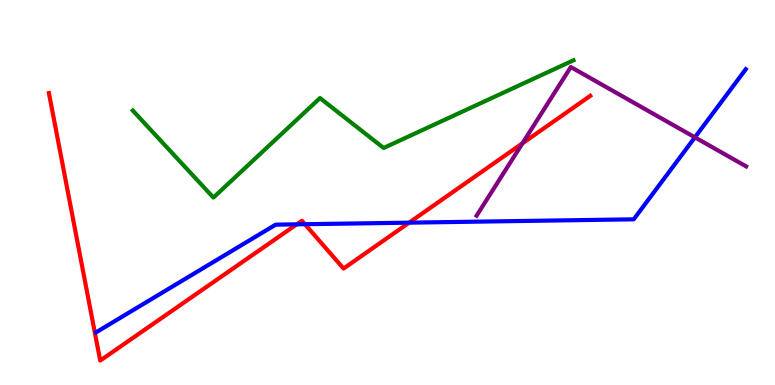[{'lines': ['blue', 'red'], 'intersections': [{'x': 3.83, 'y': 4.17}, {'x': 3.93, 'y': 4.18}, {'x': 5.28, 'y': 4.22}]}, {'lines': ['green', 'red'], 'intersections': []}, {'lines': ['purple', 'red'], 'intersections': [{'x': 6.74, 'y': 6.28}]}, {'lines': ['blue', 'green'], 'intersections': []}, {'lines': ['blue', 'purple'], 'intersections': [{'x': 8.97, 'y': 6.43}]}, {'lines': ['green', 'purple'], 'intersections': []}]